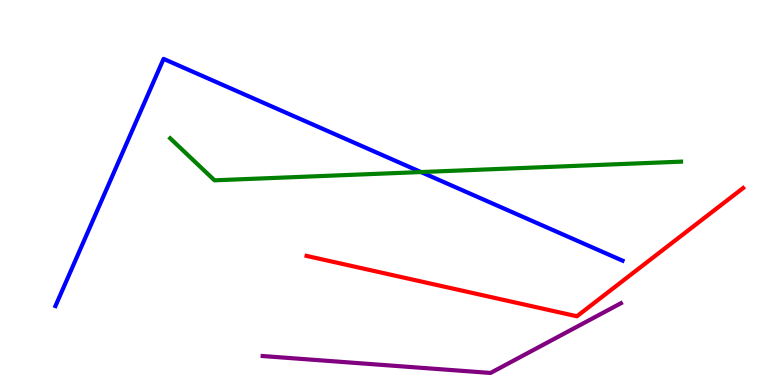[{'lines': ['blue', 'red'], 'intersections': []}, {'lines': ['green', 'red'], 'intersections': []}, {'lines': ['purple', 'red'], 'intersections': []}, {'lines': ['blue', 'green'], 'intersections': [{'x': 5.43, 'y': 5.53}]}, {'lines': ['blue', 'purple'], 'intersections': []}, {'lines': ['green', 'purple'], 'intersections': []}]